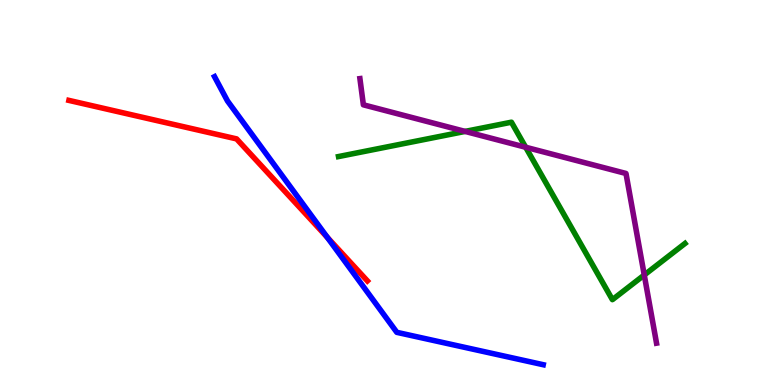[{'lines': ['blue', 'red'], 'intersections': [{'x': 4.22, 'y': 3.83}]}, {'lines': ['green', 'red'], 'intersections': []}, {'lines': ['purple', 'red'], 'intersections': []}, {'lines': ['blue', 'green'], 'intersections': []}, {'lines': ['blue', 'purple'], 'intersections': []}, {'lines': ['green', 'purple'], 'intersections': [{'x': 6.0, 'y': 6.59}, {'x': 6.78, 'y': 6.18}, {'x': 8.31, 'y': 2.86}]}]